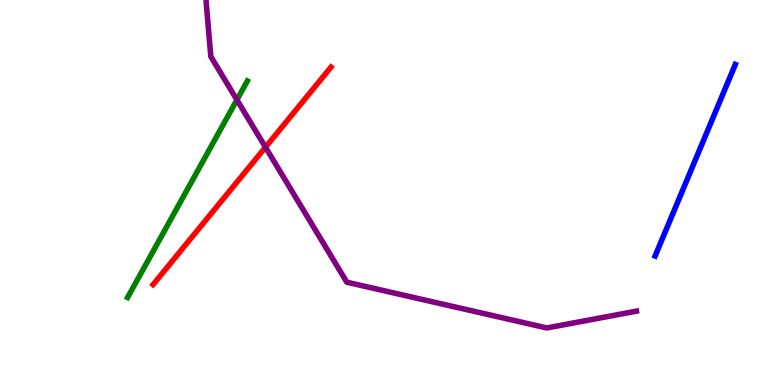[{'lines': ['blue', 'red'], 'intersections': []}, {'lines': ['green', 'red'], 'intersections': []}, {'lines': ['purple', 'red'], 'intersections': [{'x': 3.43, 'y': 6.18}]}, {'lines': ['blue', 'green'], 'intersections': []}, {'lines': ['blue', 'purple'], 'intersections': []}, {'lines': ['green', 'purple'], 'intersections': [{'x': 3.06, 'y': 7.41}]}]